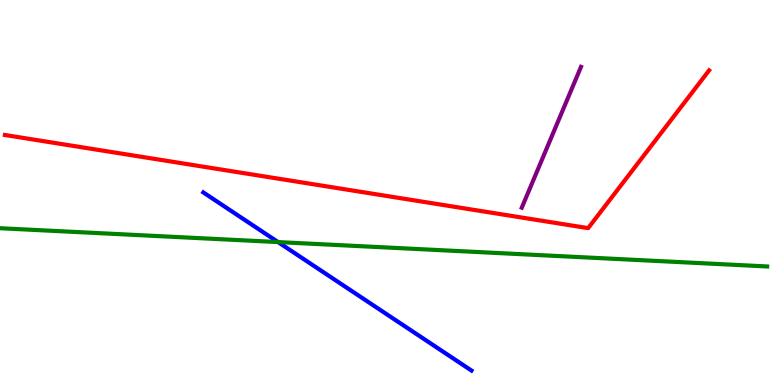[{'lines': ['blue', 'red'], 'intersections': []}, {'lines': ['green', 'red'], 'intersections': []}, {'lines': ['purple', 'red'], 'intersections': []}, {'lines': ['blue', 'green'], 'intersections': [{'x': 3.59, 'y': 3.71}]}, {'lines': ['blue', 'purple'], 'intersections': []}, {'lines': ['green', 'purple'], 'intersections': []}]